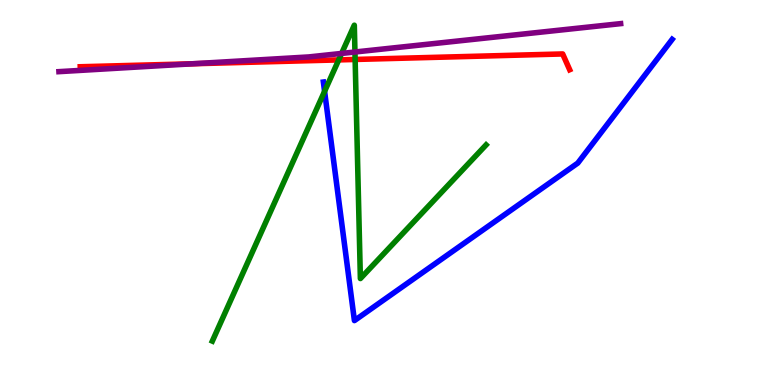[{'lines': ['blue', 'red'], 'intersections': []}, {'lines': ['green', 'red'], 'intersections': [{'x': 4.37, 'y': 8.44}, {'x': 4.58, 'y': 8.46}]}, {'lines': ['purple', 'red'], 'intersections': [{'x': 2.49, 'y': 8.34}]}, {'lines': ['blue', 'green'], 'intersections': [{'x': 4.19, 'y': 7.63}]}, {'lines': ['blue', 'purple'], 'intersections': []}, {'lines': ['green', 'purple'], 'intersections': [{'x': 4.41, 'y': 8.61}, {'x': 4.58, 'y': 8.65}]}]